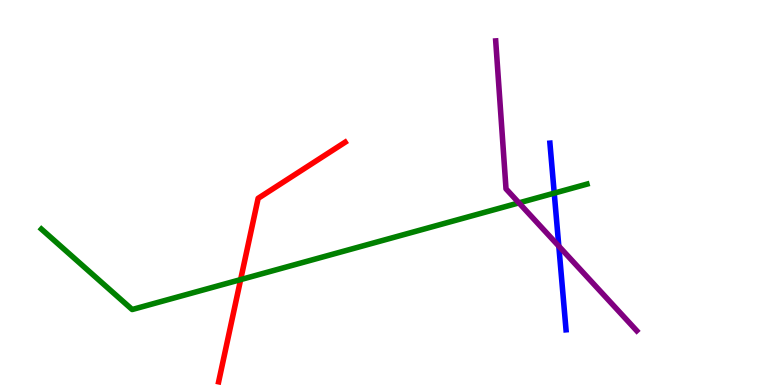[{'lines': ['blue', 'red'], 'intersections': []}, {'lines': ['green', 'red'], 'intersections': [{'x': 3.1, 'y': 2.74}]}, {'lines': ['purple', 'red'], 'intersections': []}, {'lines': ['blue', 'green'], 'intersections': [{'x': 7.15, 'y': 4.98}]}, {'lines': ['blue', 'purple'], 'intersections': [{'x': 7.21, 'y': 3.61}]}, {'lines': ['green', 'purple'], 'intersections': [{'x': 6.7, 'y': 4.73}]}]